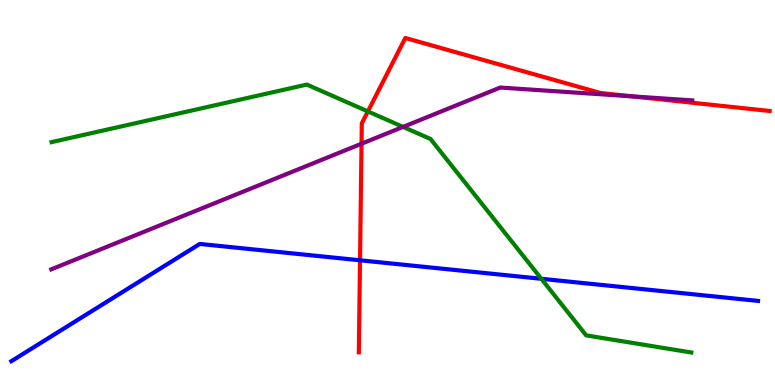[{'lines': ['blue', 'red'], 'intersections': [{'x': 4.65, 'y': 3.24}]}, {'lines': ['green', 'red'], 'intersections': [{'x': 4.75, 'y': 7.11}]}, {'lines': ['purple', 'red'], 'intersections': [{'x': 4.66, 'y': 6.27}, {'x': 8.16, 'y': 7.5}]}, {'lines': ['blue', 'green'], 'intersections': [{'x': 6.99, 'y': 2.76}]}, {'lines': ['blue', 'purple'], 'intersections': []}, {'lines': ['green', 'purple'], 'intersections': [{'x': 5.2, 'y': 6.7}]}]